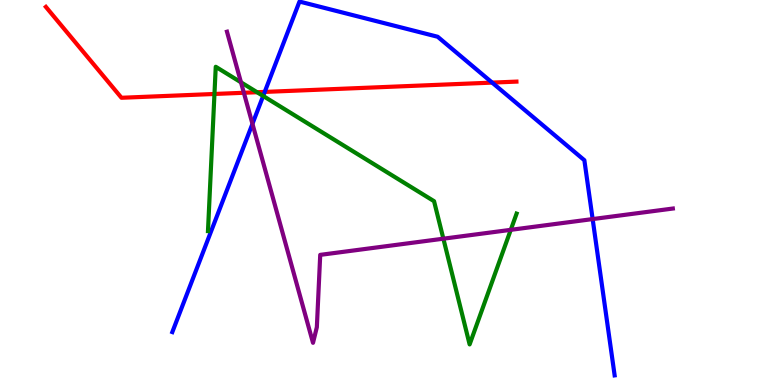[{'lines': ['blue', 'red'], 'intersections': [{'x': 3.42, 'y': 7.61}, {'x': 6.35, 'y': 7.85}]}, {'lines': ['green', 'red'], 'intersections': [{'x': 2.77, 'y': 7.56}, {'x': 3.32, 'y': 7.6}]}, {'lines': ['purple', 'red'], 'intersections': [{'x': 3.15, 'y': 7.59}]}, {'lines': ['blue', 'green'], 'intersections': [{'x': 3.4, 'y': 7.51}]}, {'lines': ['blue', 'purple'], 'intersections': [{'x': 3.26, 'y': 6.78}, {'x': 7.65, 'y': 4.31}]}, {'lines': ['green', 'purple'], 'intersections': [{'x': 3.11, 'y': 7.86}, {'x': 5.72, 'y': 3.8}, {'x': 6.59, 'y': 4.03}]}]